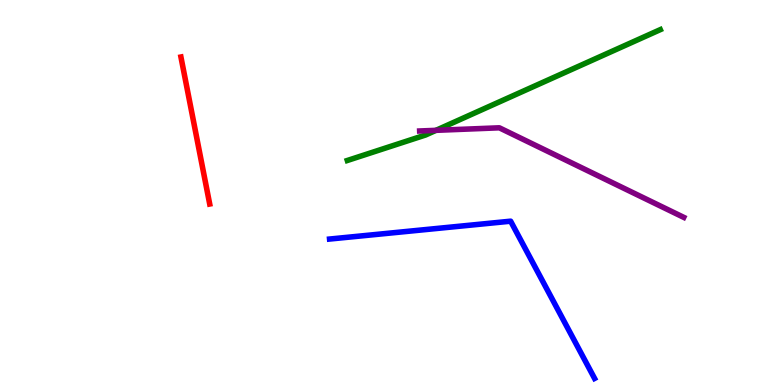[{'lines': ['blue', 'red'], 'intersections': []}, {'lines': ['green', 'red'], 'intersections': []}, {'lines': ['purple', 'red'], 'intersections': []}, {'lines': ['blue', 'green'], 'intersections': []}, {'lines': ['blue', 'purple'], 'intersections': []}, {'lines': ['green', 'purple'], 'intersections': [{'x': 5.63, 'y': 6.61}]}]